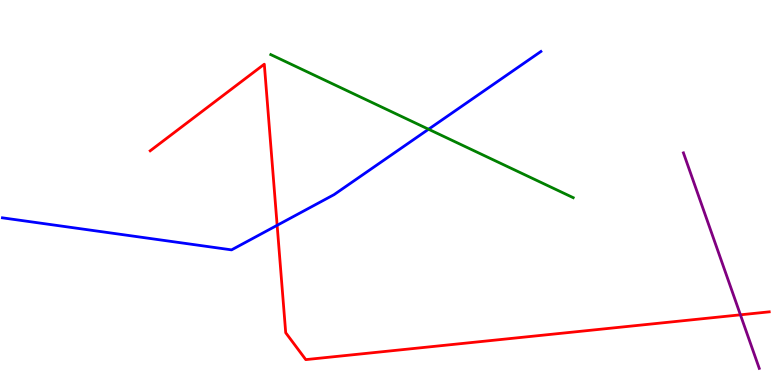[{'lines': ['blue', 'red'], 'intersections': [{'x': 3.58, 'y': 4.15}]}, {'lines': ['green', 'red'], 'intersections': []}, {'lines': ['purple', 'red'], 'intersections': [{'x': 9.55, 'y': 1.82}]}, {'lines': ['blue', 'green'], 'intersections': [{'x': 5.53, 'y': 6.64}]}, {'lines': ['blue', 'purple'], 'intersections': []}, {'lines': ['green', 'purple'], 'intersections': []}]